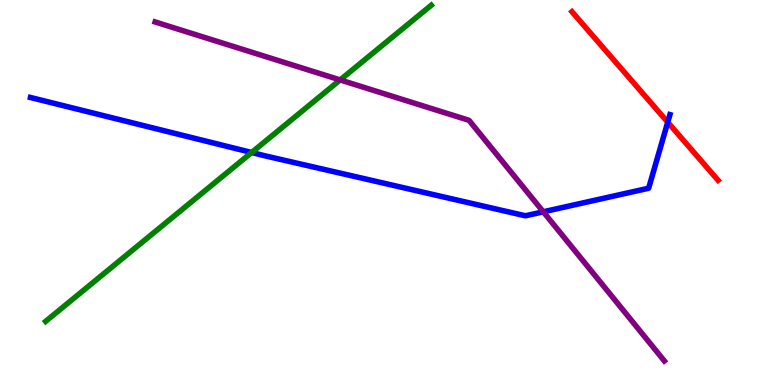[{'lines': ['blue', 'red'], 'intersections': [{'x': 8.62, 'y': 6.83}]}, {'lines': ['green', 'red'], 'intersections': []}, {'lines': ['purple', 'red'], 'intersections': []}, {'lines': ['blue', 'green'], 'intersections': [{'x': 3.25, 'y': 6.04}]}, {'lines': ['blue', 'purple'], 'intersections': [{'x': 7.01, 'y': 4.5}]}, {'lines': ['green', 'purple'], 'intersections': [{'x': 4.39, 'y': 7.92}]}]